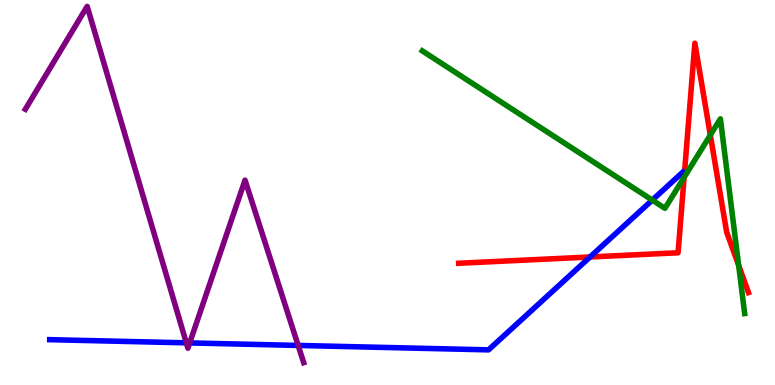[{'lines': ['blue', 'red'], 'intersections': [{'x': 7.61, 'y': 3.33}]}, {'lines': ['green', 'red'], 'intersections': [{'x': 8.83, 'y': 5.39}, {'x': 9.17, 'y': 6.49}, {'x': 9.53, 'y': 3.11}]}, {'lines': ['purple', 'red'], 'intersections': []}, {'lines': ['blue', 'green'], 'intersections': [{'x': 8.42, 'y': 4.8}]}, {'lines': ['blue', 'purple'], 'intersections': [{'x': 2.4, 'y': 1.1}, {'x': 2.45, 'y': 1.09}, {'x': 3.85, 'y': 1.03}]}, {'lines': ['green', 'purple'], 'intersections': []}]